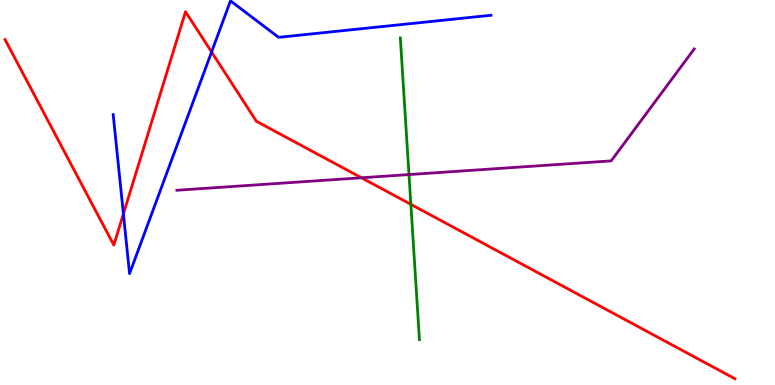[{'lines': ['blue', 'red'], 'intersections': [{'x': 1.59, 'y': 4.44}, {'x': 2.73, 'y': 8.65}]}, {'lines': ['green', 'red'], 'intersections': [{'x': 5.3, 'y': 4.69}]}, {'lines': ['purple', 'red'], 'intersections': [{'x': 4.66, 'y': 5.38}]}, {'lines': ['blue', 'green'], 'intersections': []}, {'lines': ['blue', 'purple'], 'intersections': []}, {'lines': ['green', 'purple'], 'intersections': [{'x': 5.28, 'y': 5.47}]}]